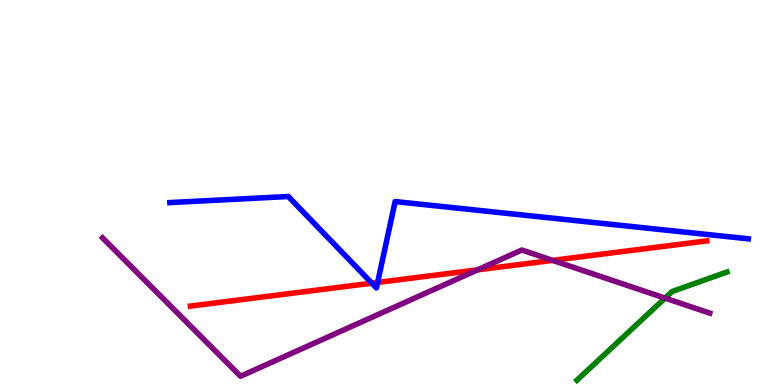[{'lines': ['blue', 'red'], 'intersections': [{'x': 4.8, 'y': 2.64}, {'x': 4.87, 'y': 2.66}]}, {'lines': ['green', 'red'], 'intersections': []}, {'lines': ['purple', 'red'], 'intersections': [{'x': 6.16, 'y': 2.99}, {'x': 7.13, 'y': 3.24}]}, {'lines': ['blue', 'green'], 'intersections': []}, {'lines': ['blue', 'purple'], 'intersections': []}, {'lines': ['green', 'purple'], 'intersections': [{'x': 8.58, 'y': 2.26}]}]